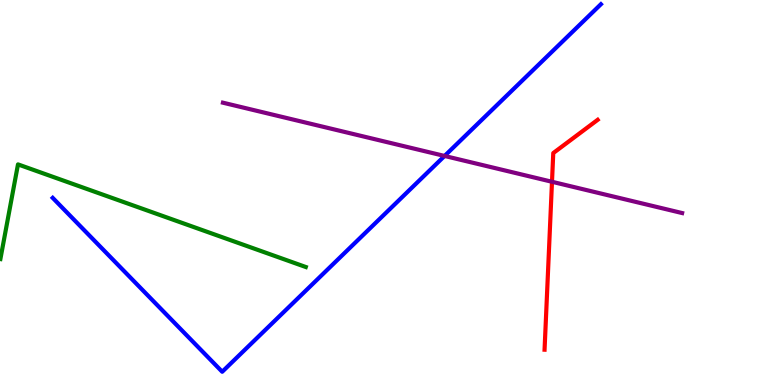[{'lines': ['blue', 'red'], 'intersections': []}, {'lines': ['green', 'red'], 'intersections': []}, {'lines': ['purple', 'red'], 'intersections': [{'x': 7.12, 'y': 5.28}]}, {'lines': ['blue', 'green'], 'intersections': []}, {'lines': ['blue', 'purple'], 'intersections': [{'x': 5.74, 'y': 5.95}]}, {'lines': ['green', 'purple'], 'intersections': []}]